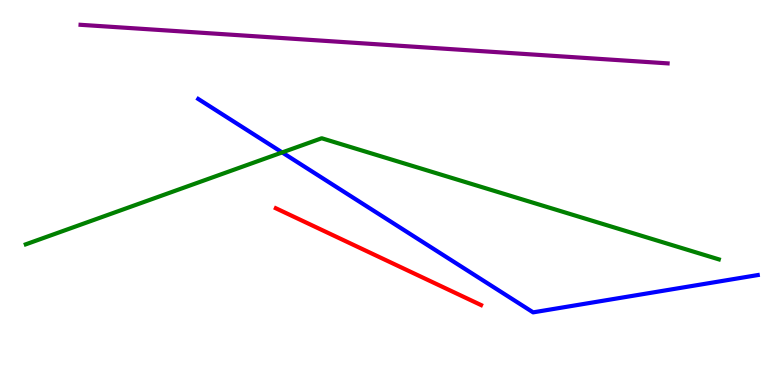[{'lines': ['blue', 'red'], 'intersections': []}, {'lines': ['green', 'red'], 'intersections': []}, {'lines': ['purple', 'red'], 'intersections': []}, {'lines': ['blue', 'green'], 'intersections': [{'x': 3.64, 'y': 6.04}]}, {'lines': ['blue', 'purple'], 'intersections': []}, {'lines': ['green', 'purple'], 'intersections': []}]